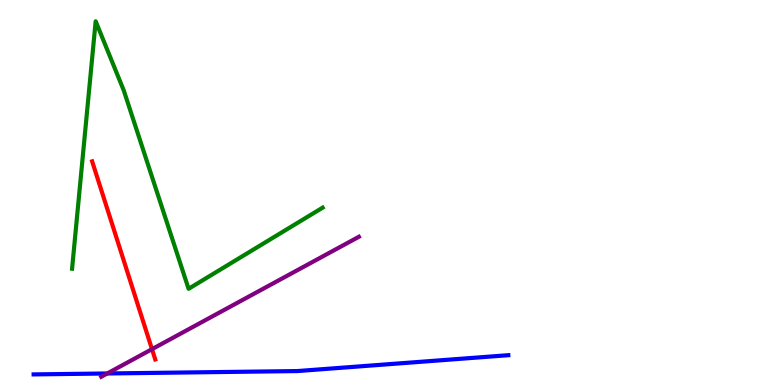[{'lines': ['blue', 'red'], 'intersections': []}, {'lines': ['green', 'red'], 'intersections': []}, {'lines': ['purple', 'red'], 'intersections': [{'x': 1.96, 'y': 0.931}]}, {'lines': ['blue', 'green'], 'intersections': []}, {'lines': ['blue', 'purple'], 'intersections': [{'x': 1.38, 'y': 0.299}]}, {'lines': ['green', 'purple'], 'intersections': []}]